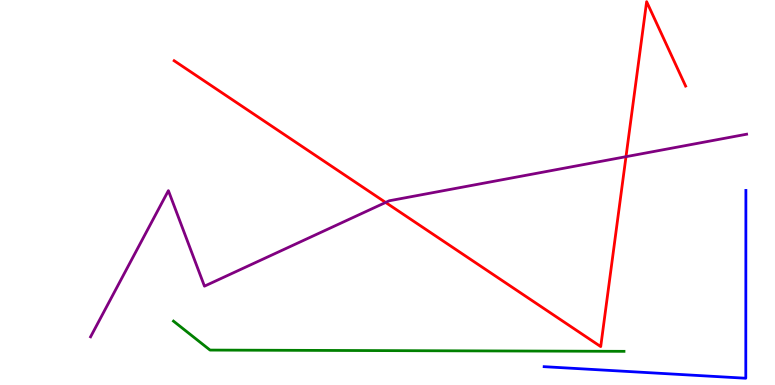[{'lines': ['blue', 'red'], 'intersections': []}, {'lines': ['green', 'red'], 'intersections': []}, {'lines': ['purple', 'red'], 'intersections': [{'x': 4.98, 'y': 4.74}, {'x': 8.08, 'y': 5.93}]}, {'lines': ['blue', 'green'], 'intersections': []}, {'lines': ['blue', 'purple'], 'intersections': []}, {'lines': ['green', 'purple'], 'intersections': []}]